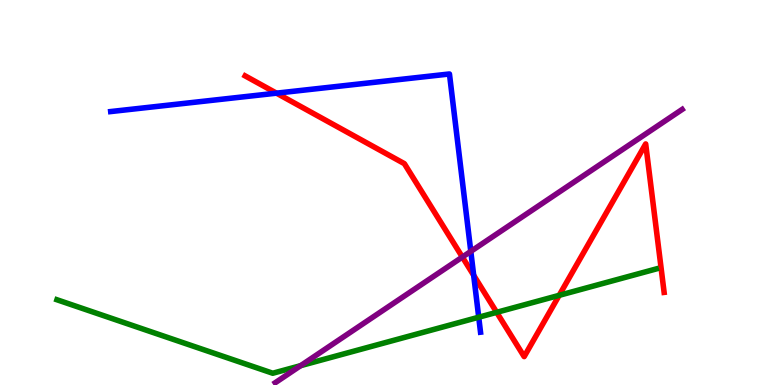[{'lines': ['blue', 'red'], 'intersections': [{'x': 3.57, 'y': 7.58}, {'x': 6.11, 'y': 2.85}]}, {'lines': ['green', 'red'], 'intersections': [{'x': 6.41, 'y': 1.89}, {'x': 7.22, 'y': 2.33}]}, {'lines': ['purple', 'red'], 'intersections': [{'x': 5.97, 'y': 3.32}]}, {'lines': ['blue', 'green'], 'intersections': [{'x': 6.18, 'y': 1.76}]}, {'lines': ['blue', 'purple'], 'intersections': [{'x': 6.07, 'y': 3.47}]}, {'lines': ['green', 'purple'], 'intersections': [{'x': 3.88, 'y': 0.502}]}]